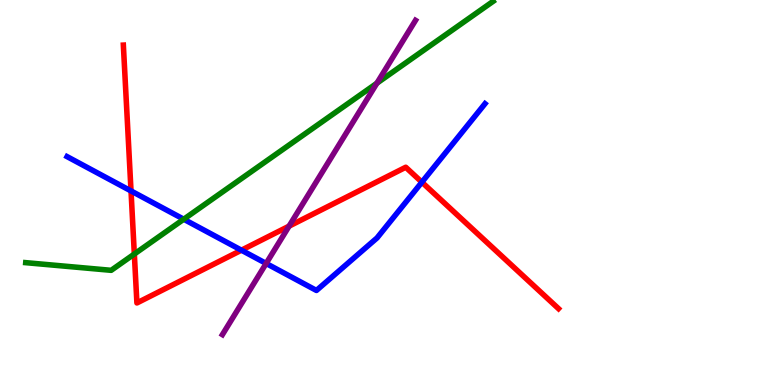[{'lines': ['blue', 'red'], 'intersections': [{'x': 1.69, 'y': 5.04}, {'x': 3.12, 'y': 3.5}, {'x': 5.44, 'y': 5.27}]}, {'lines': ['green', 'red'], 'intersections': [{'x': 1.73, 'y': 3.4}]}, {'lines': ['purple', 'red'], 'intersections': [{'x': 3.73, 'y': 4.13}]}, {'lines': ['blue', 'green'], 'intersections': [{'x': 2.37, 'y': 4.31}]}, {'lines': ['blue', 'purple'], 'intersections': [{'x': 3.43, 'y': 3.16}]}, {'lines': ['green', 'purple'], 'intersections': [{'x': 4.86, 'y': 7.84}]}]